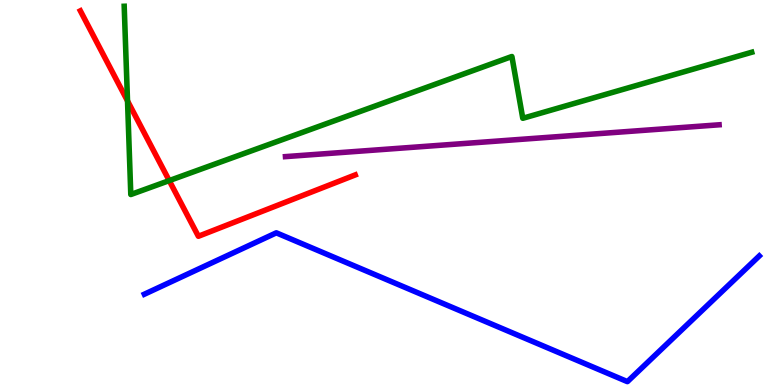[{'lines': ['blue', 'red'], 'intersections': []}, {'lines': ['green', 'red'], 'intersections': [{'x': 1.65, 'y': 7.38}, {'x': 2.18, 'y': 5.31}]}, {'lines': ['purple', 'red'], 'intersections': []}, {'lines': ['blue', 'green'], 'intersections': []}, {'lines': ['blue', 'purple'], 'intersections': []}, {'lines': ['green', 'purple'], 'intersections': []}]